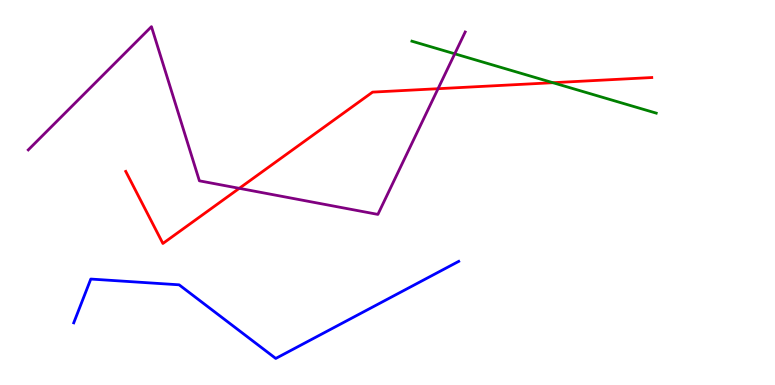[{'lines': ['blue', 'red'], 'intersections': []}, {'lines': ['green', 'red'], 'intersections': [{'x': 7.13, 'y': 7.85}]}, {'lines': ['purple', 'red'], 'intersections': [{'x': 3.09, 'y': 5.11}, {'x': 5.65, 'y': 7.7}]}, {'lines': ['blue', 'green'], 'intersections': []}, {'lines': ['blue', 'purple'], 'intersections': []}, {'lines': ['green', 'purple'], 'intersections': [{'x': 5.87, 'y': 8.6}]}]